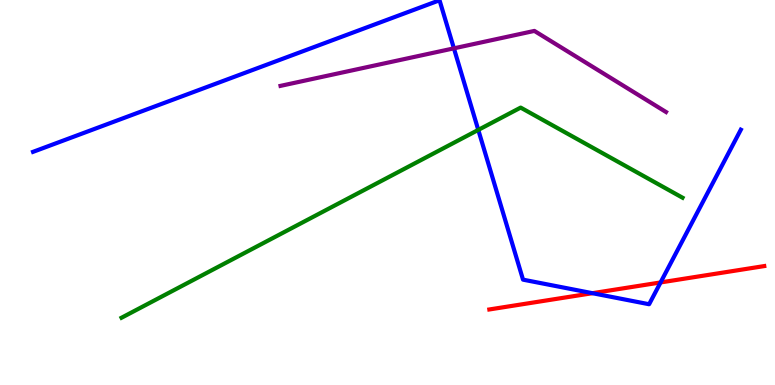[{'lines': ['blue', 'red'], 'intersections': [{'x': 7.64, 'y': 2.38}, {'x': 8.52, 'y': 2.66}]}, {'lines': ['green', 'red'], 'intersections': []}, {'lines': ['purple', 'red'], 'intersections': []}, {'lines': ['blue', 'green'], 'intersections': [{'x': 6.17, 'y': 6.63}]}, {'lines': ['blue', 'purple'], 'intersections': [{'x': 5.86, 'y': 8.74}]}, {'lines': ['green', 'purple'], 'intersections': []}]